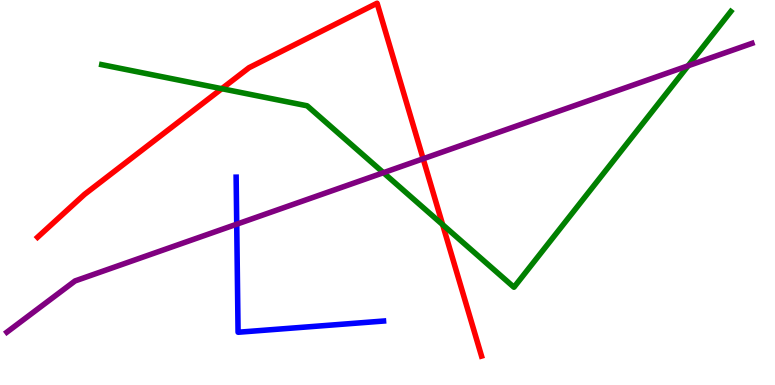[{'lines': ['blue', 'red'], 'intersections': []}, {'lines': ['green', 'red'], 'intersections': [{'x': 2.86, 'y': 7.7}, {'x': 5.71, 'y': 4.16}]}, {'lines': ['purple', 'red'], 'intersections': [{'x': 5.46, 'y': 5.88}]}, {'lines': ['blue', 'green'], 'intersections': []}, {'lines': ['blue', 'purple'], 'intersections': [{'x': 3.05, 'y': 4.18}]}, {'lines': ['green', 'purple'], 'intersections': [{'x': 4.95, 'y': 5.51}, {'x': 8.88, 'y': 8.29}]}]